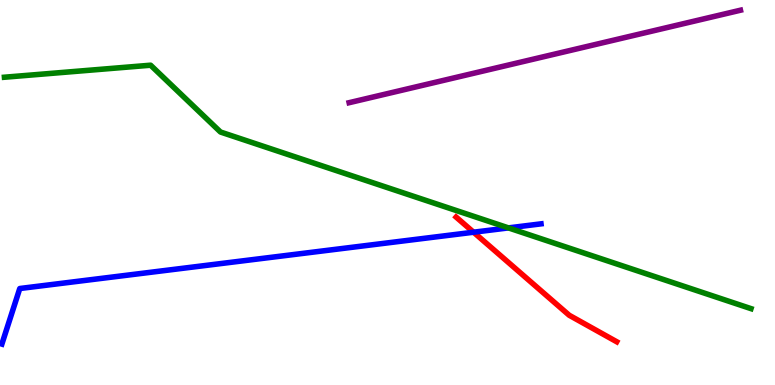[{'lines': ['blue', 'red'], 'intersections': [{'x': 6.11, 'y': 3.97}]}, {'lines': ['green', 'red'], 'intersections': []}, {'lines': ['purple', 'red'], 'intersections': []}, {'lines': ['blue', 'green'], 'intersections': [{'x': 6.56, 'y': 4.08}]}, {'lines': ['blue', 'purple'], 'intersections': []}, {'lines': ['green', 'purple'], 'intersections': []}]